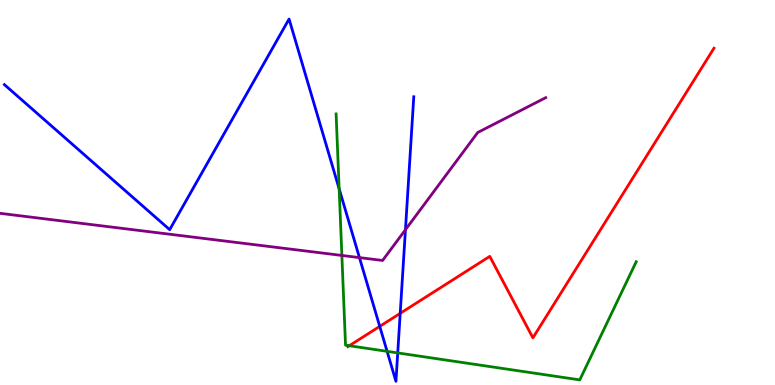[{'lines': ['blue', 'red'], 'intersections': [{'x': 4.9, 'y': 1.52}, {'x': 5.16, 'y': 1.86}]}, {'lines': ['green', 'red'], 'intersections': [{'x': 4.51, 'y': 1.02}]}, {'lines': ['purple', 'red'], 'intersections': []}, {'lines': ['blue', 'green'], 'intersections': [{'x': 4.38, 'y': 5.1}, {'x': 4.99, 'y': 0.874}, {'x': 5.13, 'y': 0.833}]}, {'lines': ['blue', 'purple'], 'intersections': [{'x': 4.64, 'y': 3.31}, {'x': 5.23, 'y': 4.03}]}, {'lines': ['green', 'purple'], 'intersections': [{'x': 4.41, 'y': 3.37}]}]